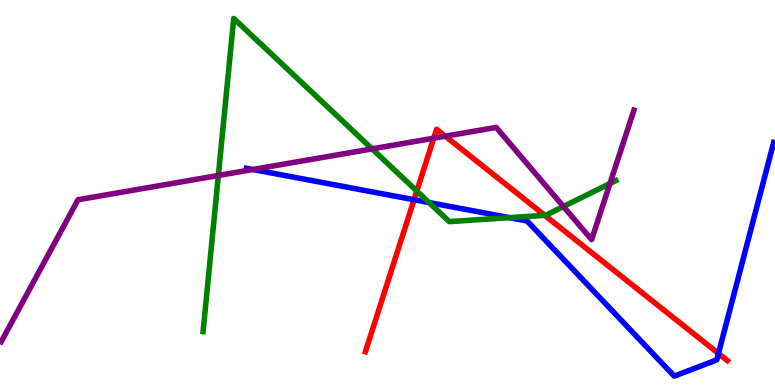[{'lines': ['blue', 'red'], 'intersections': [{'x': 5.34, 'y': 4.81}, {'x': 9.27, 'y': 0.818}]}, {'lines': ['green', 'red'], 'intersections': [{'x': 5.38, 'y': 5.04}, {'x': 7.03, 'y': 4.41}]}, {'lines': ['purple', 'red'], 'intersections': [{'x': 5.6, 'y': 6.41}, {'x': 5.75, 'y': 6.46}]}, {'lines': ['blue', 'green'], 'intersections': [{'x': 5.54, 'y': 4.74}, {'x': 6.57, 'y': 4.35}]}, {'lines': ['blue', 'purple'], 'intersections': [{'x': 3.26, 'y': 5.6}]}, {'lines': ['green', 'purple'], 'intersections': [{'x': 2.82, 'y': 5.44}, {'x': 4.8, 'y': 6.13}, {'x': 7.27, 'y': 4.64}, {'x': 7.87, 'y': 5.23}]}]